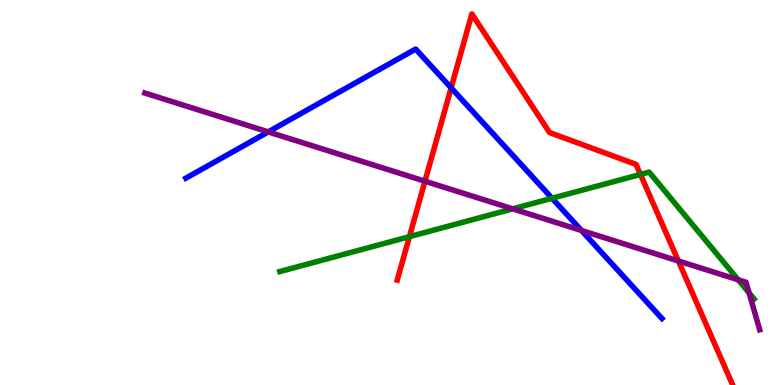[{'lines': ['blue', 'red'], 'intersections': [{'x': 5.82, 'y': 7.72}]}, {'lines': ['green', 'red'], 'intersections': [{'x': 5.28, 'y': 3.85}, {'x': 8.26, 'y': 5.47}]}, {'lines': ['purple', 'red'], 'intersections': [{'x': 5.48, 'y': 5.29}, {'x': 8.75, 'y': 3.22}]}, {'lines': ['blue', 'green'], 'intersections': [{'x': 7.12, 'y': 4.85}]}, {'lines': ['blue', 'purple'], 'intersections': [{'x': 3.46, 'y': 6.57}, {'x': 7.5, 'y': 4.01}]}, {'lines': ['green', 'purple'], 'intersections': [{'x': 6.62, 'y': 4.58}, {'x': 9.53, 'y': 2.73}, {'x': 9.67, 'y': 2.39}]}]